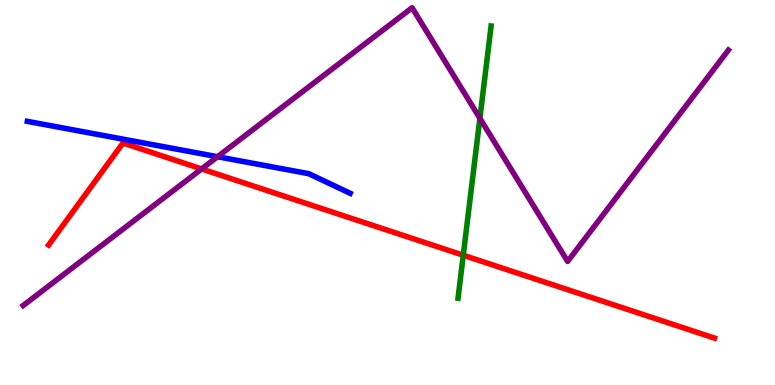[{'lines': ['blue', 'red'], 'intersections': []}, {'lines': ['green', 'red'], 'intersections': [{'x': 5.98, 'y': 3.37}]}, {'lines': ['purple', 'red'], 'intersections': [{'x': 2.6, 'y': 5.61}]}, {'lines': ['blue', 'green'], 'intersections': []}, {'lines': ['blue', 'purple'], 'intersections': [{'x': 2.81, 'y': 5.93}]}, {'lines': ['green', 'purple'], 'intersections': [{'x': 6.19, 'y': 6.93}]}]